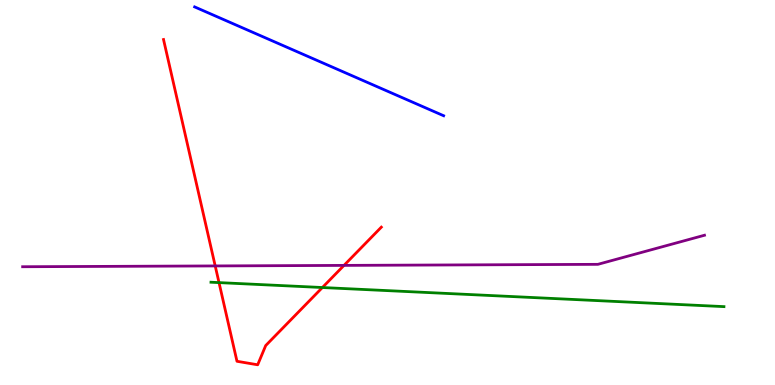[{'lines': ['blue', 'red'], 'intersections': []}, {'lines': ['green', 'red'], 'intersections': [{'x': 2.83, 'y': 2.66}, {'x': 4.16, 'y': 2.53}]}, {'lines': ['purple', 'red'], 'intersections': [{'x': 2.78, 'y': 3.09}, {'x': 4.44, 'y': 3.11}]}, {'lines': ['blue', 'green'], 'intersections': []}, {'lines': ['blue', 'purple'], 'intersections': []}, {'lines': ['green', 'purple'], 'intersections': []}]